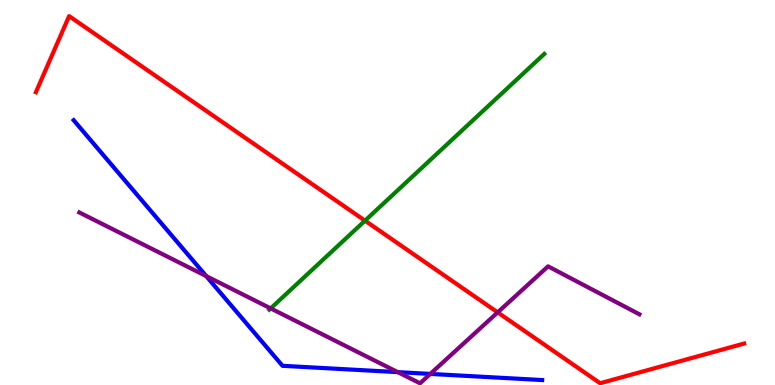[{'lines': ['blue', 'red'], 'intersections': []}, {'lines': ['green', 'red'], 'intersections': [{'x': 4.71, 'y': 4.27}]}, {'lines': ['purple', 'red'], 'intersections': [{'x': 6.42, 'y': 1.89}]}, {'lines': ['blue', 'green'], 'intersections': []}, {'lines': ['blue', 'purple'], 'intersections': [{'x': 2.66, 'y': 2.83}, {'x': 5.13, 'y': 0.334}, {'x': 5.55, 'y': 0.288}]}, {'lines': ['green', 'purple'], 'intersections': [{'x': 3.49, 'y': 1.99}]}]